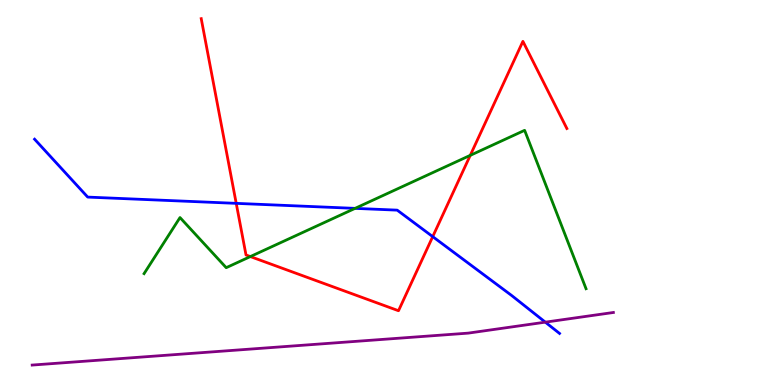[{'lines': ['blue', 'red'], 'intersections': [{'x': 3.05, 'y': 4.72}, {'x': 5.58, 'y': 3.85}]}, {'lines': ['green', 'red'], 'intersections': [{'x': 3.23, 'y': 3.34}, {'x': 6.07, 'y': 5.96}]}, {'lines': ['purple', 'red'], 'intersections': []}, {'lines': ['blue', 'green'], 'intersections': [{'x': 4.58, 'y': 4.59}]}, {'lines': ['blue', 'purple'], 'intersections': [{'x': 7.04, 'y': 1.63}]}, {'lines': ['green', 'purple'], 'intersections': []}]